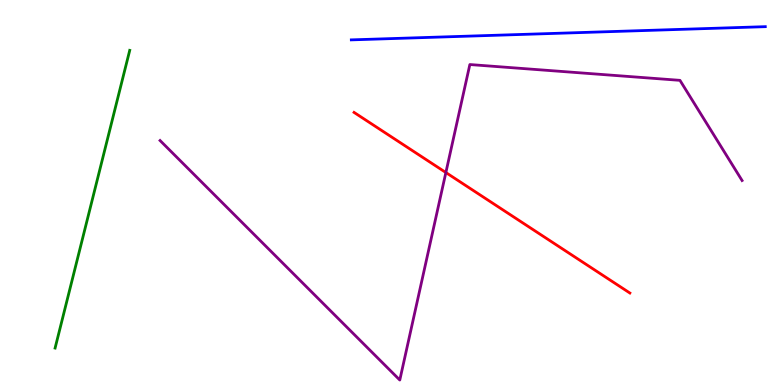[{'lines': ['blue', 'red'], 'intersections': []}, {'lines': ['green', 'red'], 'intersections': []}, {'lines': ['purple', 'red'], 'intersections': [{'x': 5.75, 'y': 5.52}]}, {'lines': ['blue', 'green'], 'intersections': []}, {'lines': ['blue', 'purple'], 'intersections': []}, {'lines': ['green', 'purple'], 'intersections': []}]